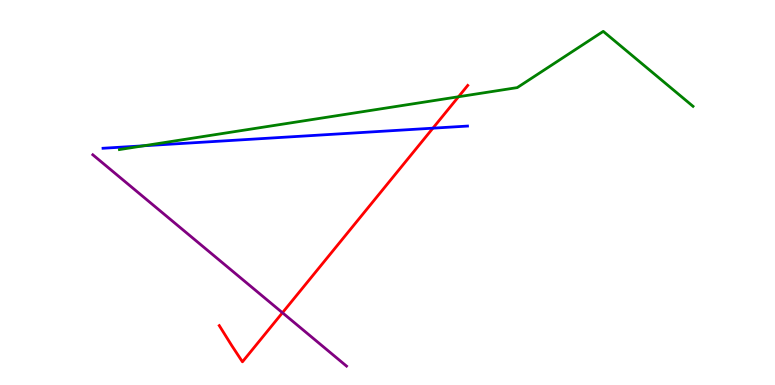[{'lines': ['blue', 'red'], 'intersections': [{'x': 5.59, 'y': 6.67}]}, {'lines': ['green', 'red'], 'intersections': [{'x': 5.92, 'y': 7.49}]}, {'lines': ['purple', 'red'], 'intersections': [{'x': 3.64, 'y': 1.88}]}, {'lines': ['blue', 'green'], 'intersections': [{'x': 1.85, 'y': 6.21}]}, {'lines': ['blue', 'purple'], 'intersections': []}, {'lines': ['green', 'purple'], 'intersections': []}]